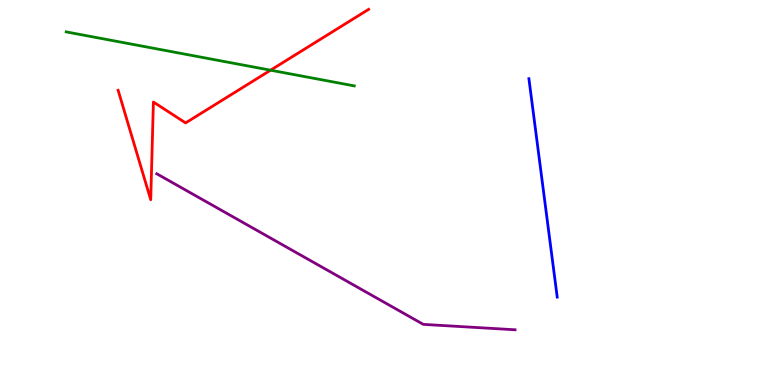[{'lines': ['blue', 'red'], 'intersections': []}, {'lines': ['green', 'red'], 'intersections': [{'x': 3.49, 'y': 8.18}]}, {'lines': ['purple', 'red'], 'intersections': []}, {'lines': ['blue', 'green'], 'intersections': []}, {'lines': ['blue', 'purple'], 'intersections': []}, {'lines': ['green', 'purple'], 'intersections': []}]